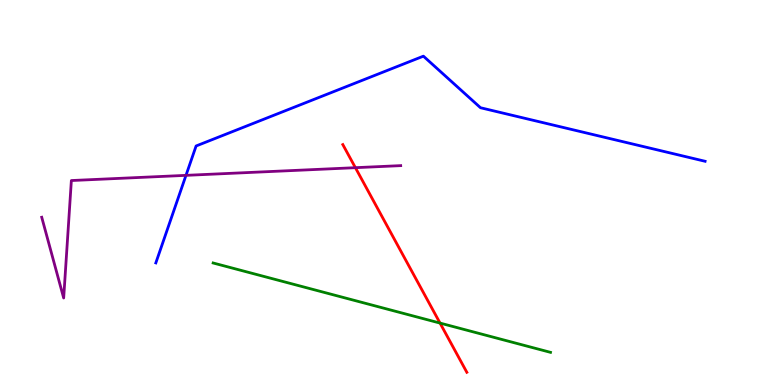[{'lines': ['blue', 'red'], 'intersections': []}, {'lines': ['green', 'red'], 'intersections': [{'x': 5.68, 'y': 1.61}]}, {'lines': ['purple', 'red'], 'intersections': [{'x': 4.59, 'y': 5.64}]}, {'lines': ['blue', 'green'], 'intersections': []}, {'lines': ['blue', 'purple'], 'intersections': [{'x': 2.4, 'y': 5.45}]}, {'lines': ['green', 'purple'], 'intersections': []}]